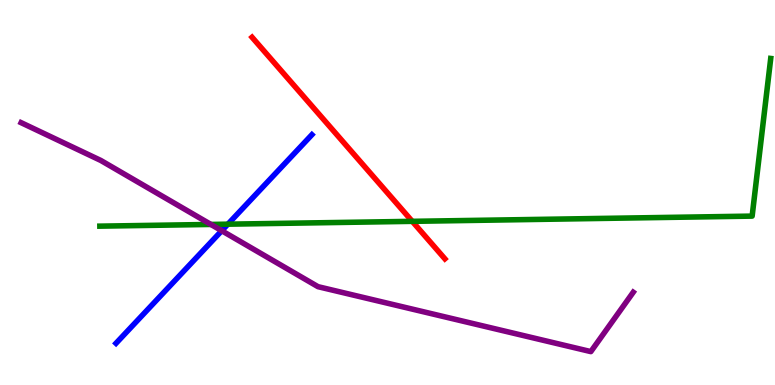[{'lines': ['blue', 'red'], 'intersections': []}, {'lines': ['green', 'red'], 'intersections': [{'x': 5.32, 'y': 4.25}]}, {'lines': ['purple', 'red'], 'intersections': []}, {'lines': ['blue', 'green'], 'intersections': [{'x': 2.94, 'y': 4.18}]}, {'lines': ['blue', 'purple'], 'intersections': [{'x': 2.86, 'y': 4.01}]}, {'lines': ['green', 'purple'], 'intersections': [{'x': 2.72, 'y': 4.17}]}]